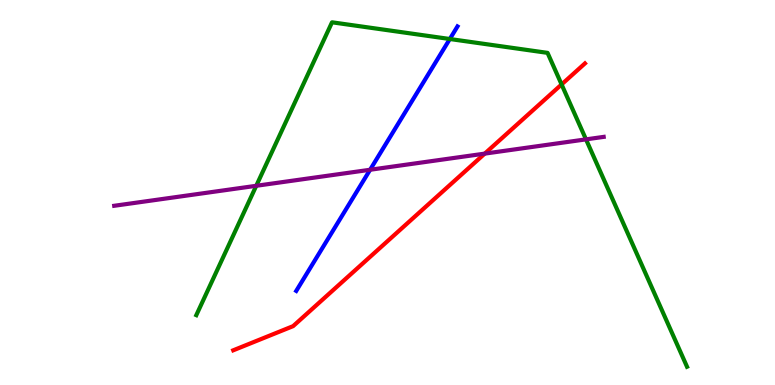[{'lines': ['blue', 'red'], 'intersections': []}, {'lines': ['green', 'red'], 'intersections': [{'x': 7.25, 'y': 7.81}]}, {'lines': ['purple', 'red'], 'intersections': [{'x': 6.25, 'y': 6.01}]}, {'lines': ['blue', 'green'], 'intersections': [{'x': 5.8, 'y': 8.99}]}, {'lines': ['blue', 'purple'], 'intersections': [{'x': 4.78, 'y': 5.59}]}, {'lines': ['green', 'purple'], 'intersections': [{'x': 3.31, 'y': 5.17}, {'x': 7.56, 'y': 6.38}]}]